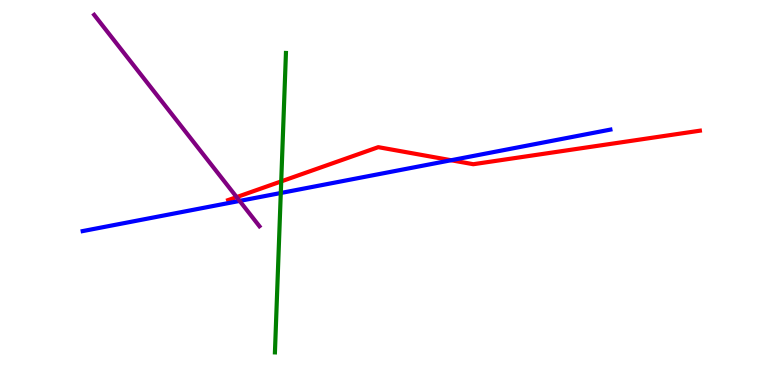[{'lines': ['blue', 'red'], 'intersections': [{'x': 5.82, 'y': 5.84}]}, {'lines': ['green', 'red'], 'intersections': [{'x': 3.63, 'y': 5.29}]}, {'lines': ['purple', 'red'], 'intersections': [{'x': 3.05, 'y': 4.88}]}, {'lines': ['blue', 'green'], 'intersections': [{'x': 3.62, 'y': 4.99}]}, {'lines': ['blue', 'purple'], 'intersections': [{'x': 3.09, 'y': 4.78}]}, {'lines': ['green', 'purple'], 'intersections': []}]